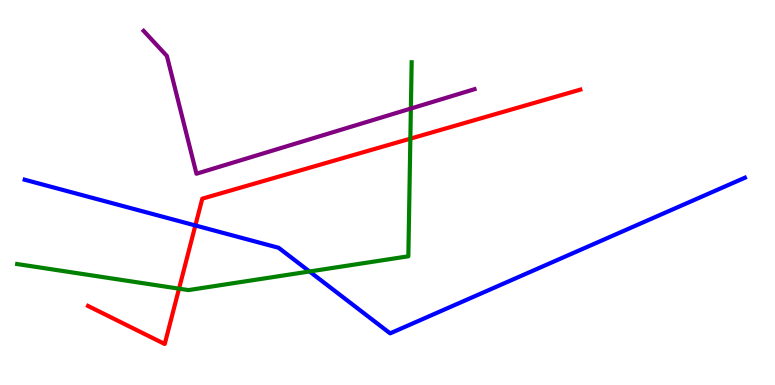[{'lines': ['blue', 'red'], 'intersections': [{'x': 2.52, 'y': 4.14}]}, {'lines': ['green', 'red'], 'intersections': [{'x': 2.31, 'y': 2.5}, {'x': 5.29, 'y': 6.4}]}, {'lines': ['purple', 'red'], 'intersections': []}, {'lines': ['blue', 'green'], 'intersections': [{'x': 3.99, 'y': 2.95}]}, {'lines': ['blue', 'purple'], 'intersections': []}, {'lines': ['green', 'purple'], 'intersections': [{'x': 5.3, 'y': 7.18}]}]